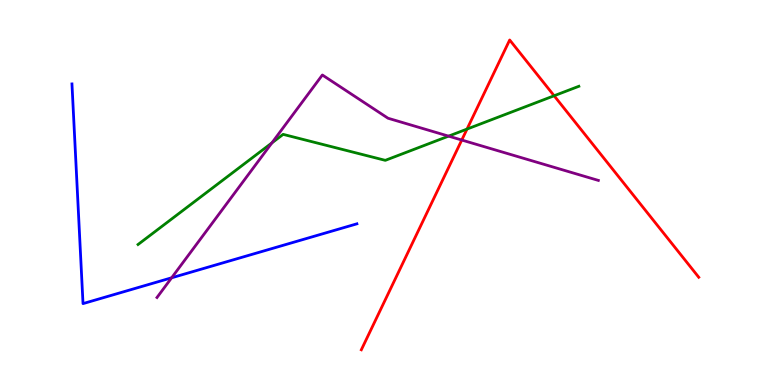[{'lines': ['blue', 'red'], 'intersections': []}, {'lines': ['green', 'red'], 'intersections': [{'x': 6.03, 'y': 6.65}, {'x': 7.15, 'y': 7.51}]}, {'lines': ['purple', 'red'], 'intersections': [{'x': 5.96, 'y': 6.36}]}, {'lines': ['blue', 'green'], 'intersections': []}, {'lines': ['blue', 'purple'], 'intersections': [{'x': 2.21, 'y': 2.78}]}, {'lines': ['green', 'purple'], 'intersections': [{'x': 3.51, 'y': 6.29}, {'x': 5.79, 'y': 6.46}]}]